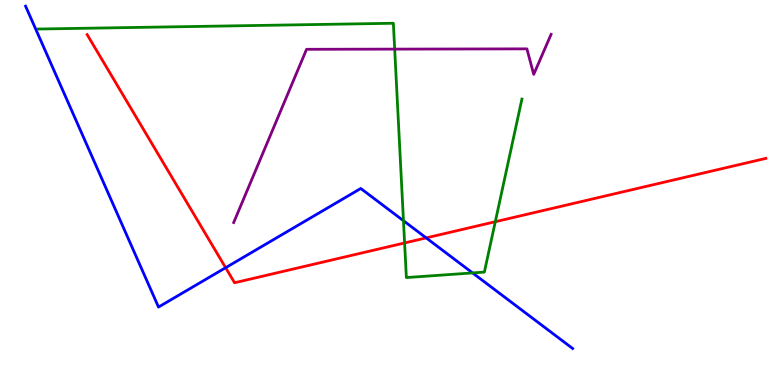[{'lines': ['blue', 'red'], 'intersections': [{'x': 2.91, 'y': 3.05}, {'x': 5.5, 'y': 3.82}]}, {'lines': ['green', 'red'], 'intersections': [{'x': 5.22, 'y': 3.69}, {'x': 6.39, 'y': 4.24}]}, {'lines': ['purple', 'red'], 'intersections': []}, {'lines': ['blue', 'green'], 'intersections': [{'x': 5.21, 'y': 4.27}, {'x': 6.1, 'y': 2.91}]}, {'lines': ['blue', 'purple'], 'intersections': []}, {'lines': ['green', 'purple'], 'intersections': [{'x': 5.09, 'y': 8.72}]}]